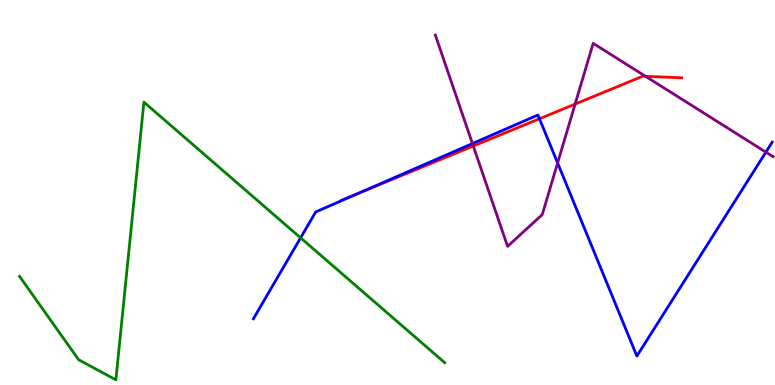[{'lines': ['blue', 'red'], 'intersections': [{'x': 4.62, 'y': 4.97}, {'x': 6.96, 'y': 6.92}]}, {'lines': ['green', 'red'], 'intersections': []}, {'lines': ['purple', 'red'], 'intersections': [{'x': 6.11, 'y': 6.21}, {'x': 7.42, 'y': 7.3}, {'x': 8.33, 'y': 8.02}]}, {'lines': ['blue', 'green'], 'intersections': [{'x': 3.88, 'y': 3.82}]}, {'lines': ['blue', 'purple'], 'intersections': [{'x': 6.1, 'y': 6.27}, {'x': 7.19, 'y': 5.77}, {'x': 9.88, 'y': 6.05}]}, {'lines': ['green', 'purple'], 'intersections': []}]